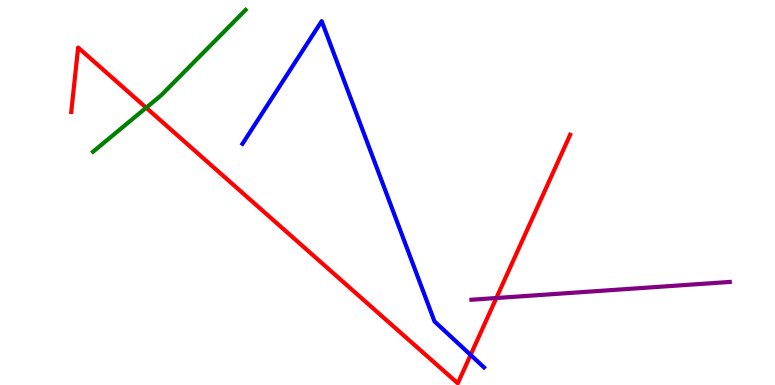[{'lines': ['blue', 'red'], 'intersections': [{'x': 6.07, 'y': 0.781}]}, {'lines': ['green', 'red'], 'intersections': [{'x': 1.89, 'y': 7.2}]}, {'lines': ['purple', 'red'], 'intersections': [{'x': 6.4, 'y': 2.26}]}, {'lines': ['blue', 'green'], 'intersections': []}, {'lines': ['blue', 'purple'], 'intersections': []}, {'lines': ['green', 'purple'], 'intersections': []}]